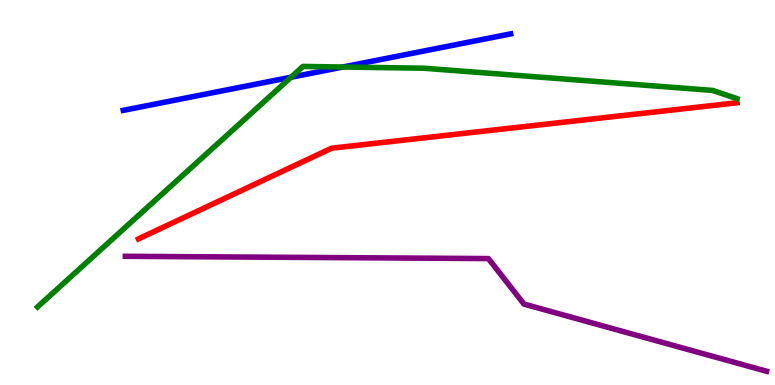[{'lines': ['blue', 'red'], 'intersections': []}, {'lines': ['green', 'red'], 'intersections': []}, {'lines': ['purple', 'red'], 'intersections': []}, {'lines': ['blue', 'green'], 'intersections': [{'x': 3.76, 'y': 7.99}, {'x': 4.42, 'y': 8.26}]}, {'lines': ['blue', 'purple'], 'intersections': []}, {'lines': ['green', 'purple'], 'intersections': []}]